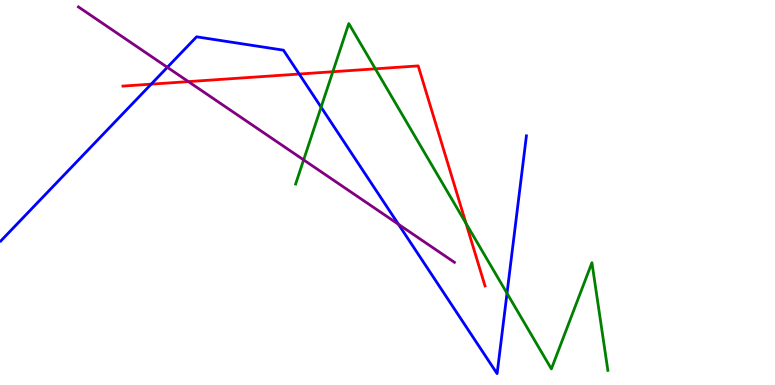[{'lines': ['blue', 'red'], 'intersections': [{'x': 1.95, 'y': 7.81}, {'x': 3.86, 'y': 8.08}]}, {'lines': ['green', 'red'], 'intersections': [{'x': 4.29, 'y': 8.14}, {'x': 4.84, 'y': 8.21}, {'x': 6.01, 'y': 4.2}]}, {'lines': ['purple', 'red'], 'intersections': [{'x': 2.43, 'y': 7.88}]}, {'lines': ['blue', 'green'], 'intersections': [{'x': 4.14, 'y': 7.22}, {'x': 6.54, 'y': 2.38}]}, {'lines': ['blue', 'purple'], 'intersections': [{'x': 2.16, 'y': 8.25}, {'x': 5.14, 'y': 4.17}]}, {'lines': ['green', 'purple'], 'intersections': [{'x': 3.92, 'y': 5.85}]}]